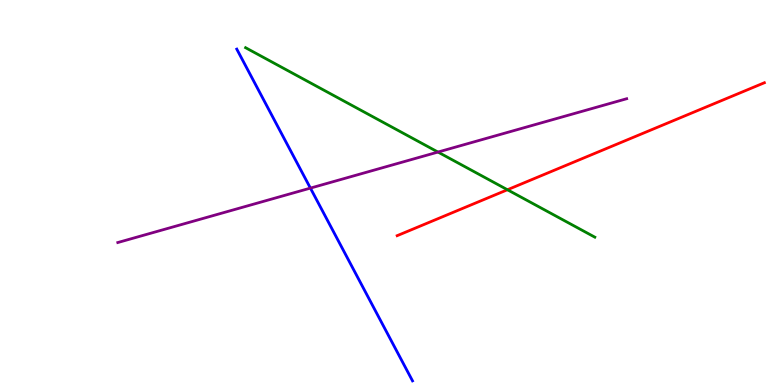[{'lines': ['blue', 'red'], 'intersections': []}, {'lines': ['green', 'red'], 'intersections': [{'x': 6.55, 'y': 5.07}]}, {'lines': ['purple', 'red'], 'intersections': []}, {'lines': ['blue', 'green'], 'intersections': []}, {'lines': ['blue', 'purple'], 'intersections': [{'x': 4.01, 'y': 5.11}]}, {'lines': ['green', 'purple'], 'intersections': [{'x': 5.65, 'y': 6.05}]}]